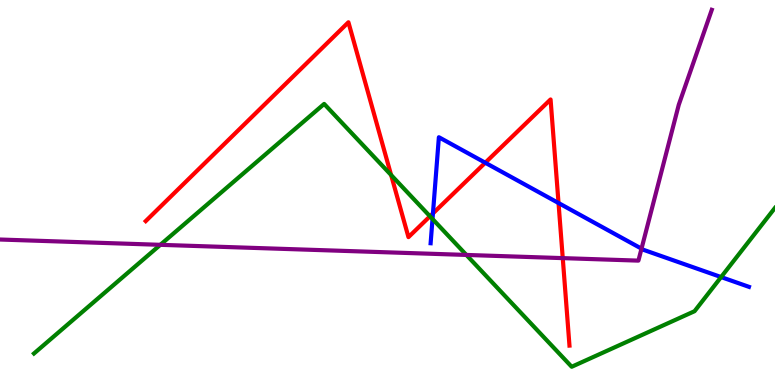[{'lines': ['blue', 'red'], 'intersections': [{'x': 5.59, 'y': 4.46}, {'x': 6.26, 'y': 5.77}, {'x': 7.21, 'y': 4.73}]}, {'lines': ['green', 'red'], 'intersections': [{'x': 5.05, 'y': 5.45}, {'x': 5.55, 'y': 4.38}]}, {'lines': ['purple', 'red'], 'intersections': [{'x': 7.26, 'y': 3.3}]}, {'lines': ['blue', 'green'], 'intersections': [{'x': 5.58, 'y': 4.31}, {'x': 9.3, 'y': 2.8}]}, {'lines': ['blue', 'purple'], 'intersections': [{'x': 8.28, 'y': 3.54}]}, {'lines': ['green', 'purple'], 'intersections': [{'x': 2.07, 'y': 3.64}, {'x': 6.02, 'y': 3.38}]}]